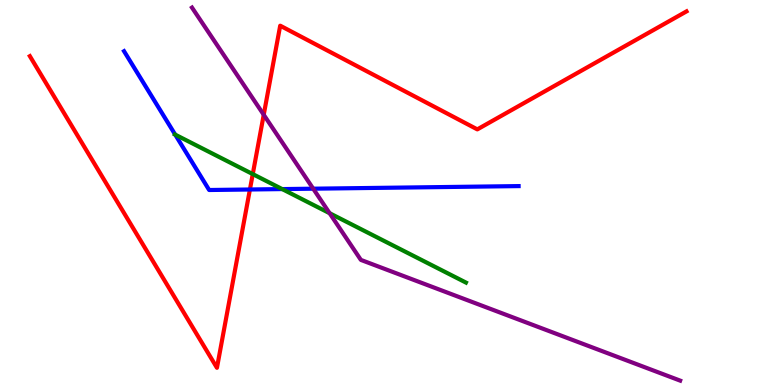[{'lines': ['blue', 'red'], 'intersections': [{'x': 3.22, 'y': 5.08}]}, {'lines': ['green', 'red'], 'intersections': [{'x': 3.26, 'y': 5.48}]}, {'lines': ['purple', 'red'], 'intersections': [{'x': 3.4, 'y': 7.02}]}, {'lines': ['blue', 'green'], 'intersections': [{'x': 2.26, 'y': 6.5}, {'x': 3.64, 'y': 5.09}]}, {'lines': ['blue', 'purple'], 'intersections': [{'x': 4.04, 'y': 5.1}]}, {'lines': ['green', 'purple'], 'intersections': [{'x': 4.25, 'y': 4.46}]}]